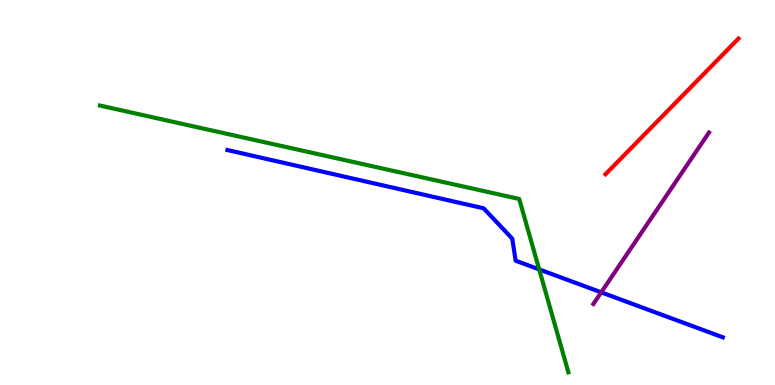[{'lines': ['blue', 'red'], 'intersections': []}, {'lines': ['green', 'red'], 'intersections': []}, {'lines': ['purple', 'red'], 'intersections': []}, {'lines': ['blue', 'green'], 'intersections': [{'x': 6.96, 'y': 3.0}]}, {'lines': ['blue', 'purple'], 'intersections': [{'x': 7.76, 'y': 2.41}]}, {'lines': ['green', 'purple'], 'intersections': []}]